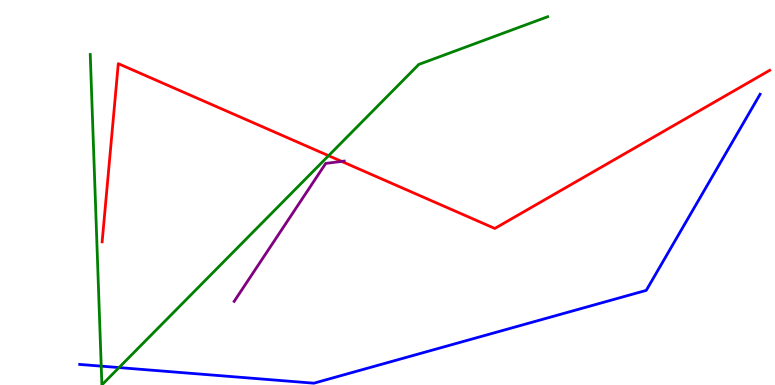[{'lines': ['blue', 'red'], 'intersections': []}, {'lines': ['green', 'red'], 'intersections': [{'x': 4.24, 'y': 5.96}]}, {'lines': ['purple', 'red'], 'intersections': [{'x': 4.41, 'y': 5.81}]}, {'lines': ['blue', 'green'], 'intersections': [{'x': 1.31, 'y': 0.49}, {'x': 1.54, 'y': 0.453}]}, {'lines': ['blue', 'purple'], 'intersections': []}, {'lines': ['green', 'purple'], 'intersections': []}]